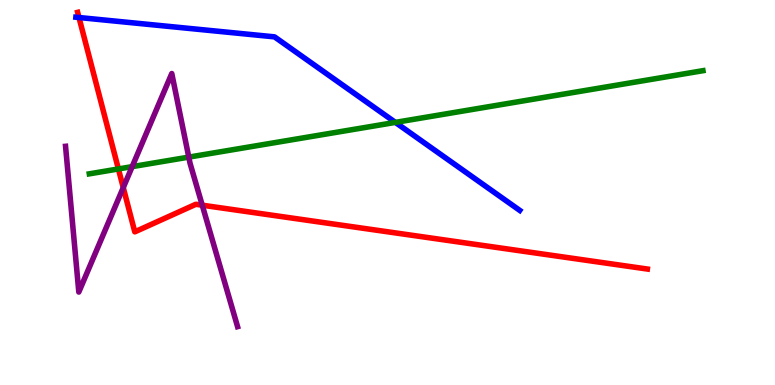[{'lines': ['blue', 'red'], 'intersections': [{'x': 1.02, 'y': 9.55}]}, {'lines': ['green', 'red'], 'intersections': [{'x': 1.53, 'y': 5.61}]}, {'lines': ['purple', 'red'], 'intersections': [{'x': 1.59, 'y': 5.13}, {'x': 2.61, 'y': 4.67}]}, {'lines': ['blue', 'green'], 'intersections': [{'x': 5.1, 'y': 6.82}]}, {'lines': ['blue', 'purple'], 'intersections': []}, {'lines': ['green', 'purple'], 'intersections': [{'x': 1.71, 'y': 5.67}, {'x': 2.44, 'y': 5.92}]}]